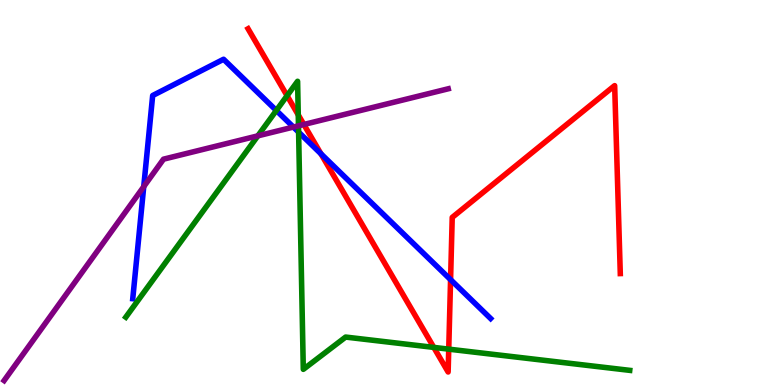[{'lines': ['blue', 'red'], 'intersections': [{'x': 4.14, 'y': 6.01}, {'x': 5.81, 'y': 2.74}]}, {'lines': ['green', 'red'], 'intersections': [{'x': 3.7, 'y': 7.51}, {'x': 3.85, 'y': 7.02}, {'x': 5.6, 'y': 0.977}, {'x': 5.79, 'y': 0.931}]}, {'lines': ['purple', 'red'], 'intersections': [{'x': 3.92, 'y': 6.77}]}, {'lines': ['blue', 'green'], 'intersections': [{'x': 3.57, 'y': 7.13}, {'x': 3.85, 'y': 6.57}]}, {'lines': ['blue', 'purple'], 'intersections': [{'x': 1.85, 'y': 5.15}, {'x': 3.79, 'y': 6.7}]}, {'lines': ['green', 'purple'], 'intersections': [{'x': 3.33, 'y': 6.47}, {'x': 3.85, 'y': 6.73}]}]